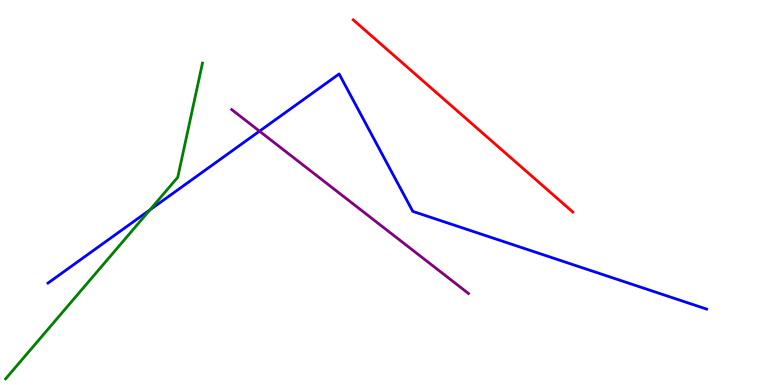[{'lines': ['blue', 'red'], 'intersections': []}, {'lines': ['green', 'red'], 'intersections': []}, {'lines': ['purple', 'red'], 'intersections': []}, {'lines': ['blue', 'green'], 'intersections': [{'x': 1.93, 'y': 4.55}]}, {'lines': ['blue', 'purple'], 'intersections': [{'x': 3.35, 'y': 6.59}]}, {'lines': ['green', 'purple'], 'intersections': []}]